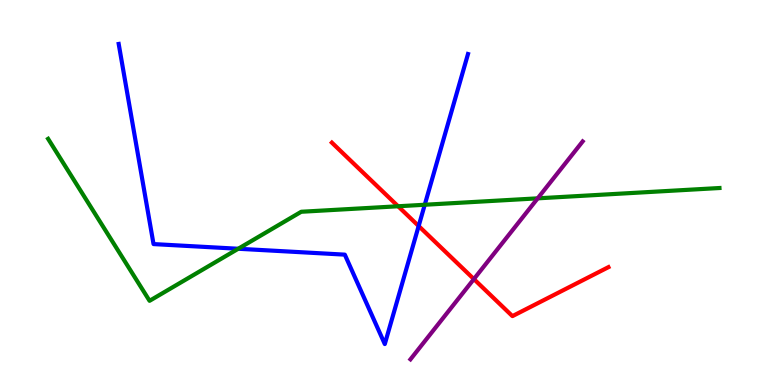[{'lines': ['blue', 'red'], 'intersections': [{'x': 5.4, 'y': 4.13}]}, {'lines': ['green', 'red'], 'intersections': [{'x': 5.14, 'y': 4.64}]}, {'lines': ['purple', 'red'], 'intersections': [{'x': 6.11, 'y': 2.75}]}, {'lines': ['blue', 'green'], 'intersections': [{'x': 3.07, 'y': 3.54}, {'x': 5.48, 'y': 4.68}]}, {'lines': ['blue', 'purple'], 'intersections': []}, {'lines': ['green', 'purple'], 'intersections': [{'x': 6.94, 'y': 4.85}]}]